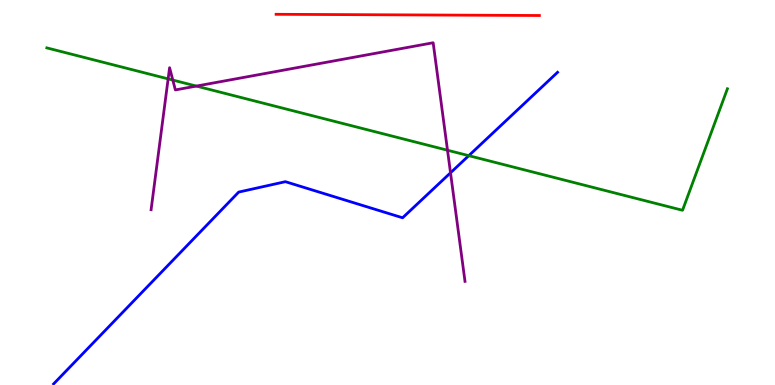[{'lines': ['blue', 'red'], 'intersections': []}, {'lines': ['green', 'red'], 'intersections': []}, {'lines': ['purple', 'red'], 'intersections': []}, {'lines': ['blue', 'green'], 'intersections': [{'x': 6.05, 'y': 5.96}]}, {'lines': ['blue', 'purple'], 'intersections': [{'x': 5.81, 'y': 5.51}]}, {'lines': ['green', 'purple'], 'intersections': [{'x': 2.17, 'y': 7.95}, {'x': 2.23, 'y': 7.92}, {'x': 2.53, 'y': 7.76}, {'x': 5.77, 'y': 6.1}]}]